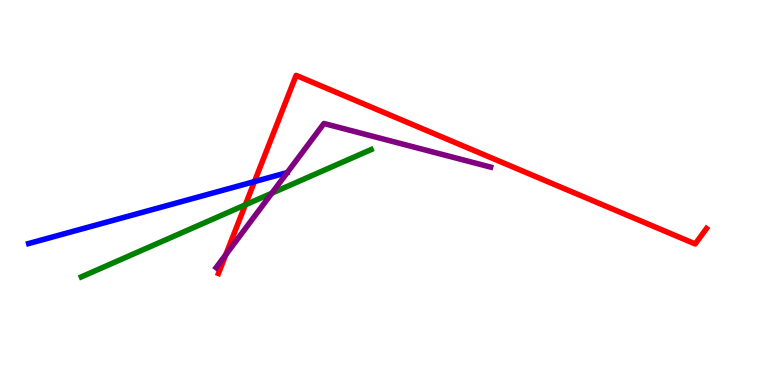[{'lines': ['blue', 'red'], 'intersections': [{'x': 3.28, 'y': 5.28}]}, {'lines': ['green', 'red'], 'intersections': [{'x': 3.17, 'y': 4.68}]}, {'lines': ['purple', 'red'], 'intersections': [{'x': 2.91, 'y': 3.38}]}, {'lines': ['blue', 'green'], 'intersections': []}, {'lines': ['blue', 'purple'], 'intersections': []}, {'lines': ['green', 'purple'], 'intersections': [{'x': 3.51, 'y': 4.98}]}]